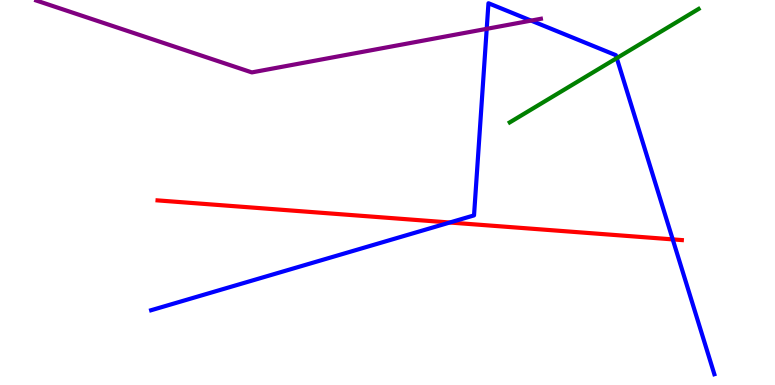[{'lines': ['blue', 'red'], 'intersections': [{'x': 5.8, 'y': 4.22}, {'x': 8.68, 'y': 3.78}]}, {'lines': ['green', 'red'], 'intersections': []}, {'lines': ['purple', 'red'], 'intersections': []}, {'lines': ['blue', 'green'], 'intersections': [{'x': 7.96, 'y': 8.49}]}, {'lines': ['blue', 'purple'], 'intersections': [{'x': 6.28, 'y': 9.25}, {'x': 6.85, 'y': 9.46}]}, {'lines': ['green', 'purple'], 'intersections': []}]